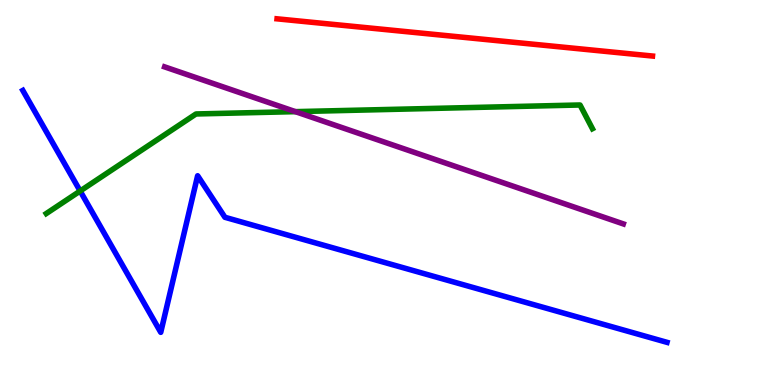[{'lines': ['blue', 'red'], 'intersections': []}, {'lines': ['green', 'red'], 'intersections': []}, {'lines': ['purple', 'red'], 'intersections': []}, {'lines': ['blue', 'green'], 'intersections': [{'x': 1.03, 'y': 5.04}]}, {'lines': ['blue', 'purple'], 'intersections': []}, {'lines': ['green', 'purple'], 'intersections': [{'x': 3.81, 'y': 7.1}]}]